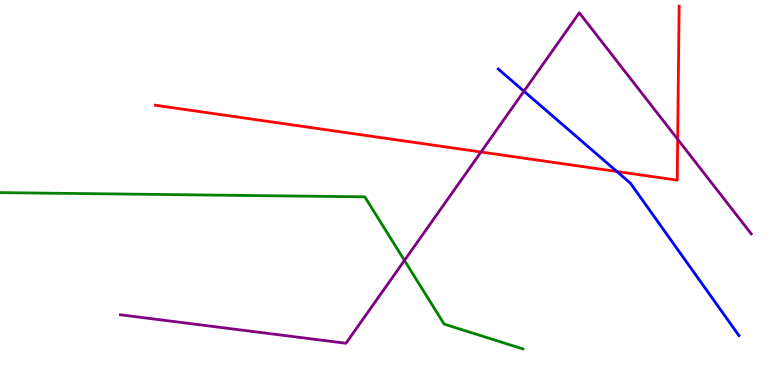[{'lines': ['blue', 'red'], 'intersections': [{'x': 7.96, 'y': 5.55}]}, {'lines': ['green', 'red'], 'intersections': []}, {'lines': ['purple', 'red'], 'intersections': [{'x': 6.21, 'y': 6.05}, {'x': 8.74, 'y': 6.38}]}, {'lines': ['blue', 'green'], 'intersections': []}, {'lines': ['blue', 'purple'], 'intersections': [{'x': 6.76, 'y': 7.63}]}, {'lines': ['green', 'purple'], 'intersections': [{'x': 5.22, 'y': 3.24}]}]